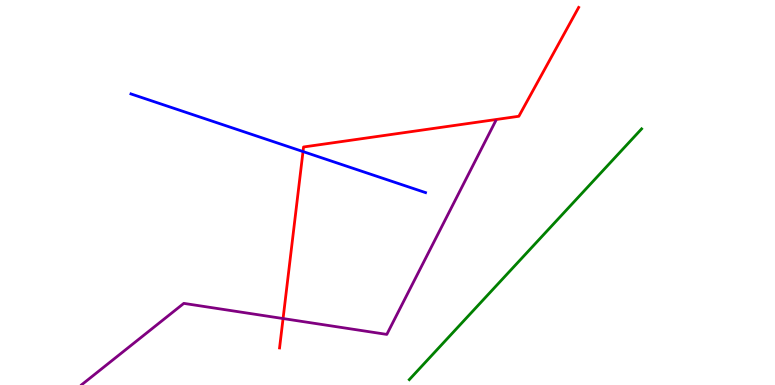[{'lines': ['blue', 'red'], 'intersections': [{'x': 3.91, 'y': 6.06}]}, {'lines': ['green', 'red'], 'intersections': []}, {'lines': ['purple', 'red'], 'intersections': [{'x': 3.65, 'y': 1.73}]}, {'lines': ['blue', 'green'], 'intersections': []}, {'lines': ['blue', 'purple'], 'intersections': []}, {'lines': ['green', 'purple'], 'intersections': []}]